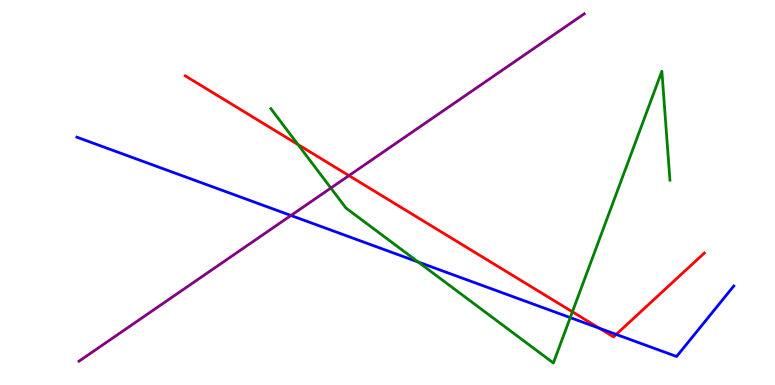[{'lines': ['blue', 'red'], 'intersections': [{'x': 7.73, 'y': 1.47}, {'x': 7.95, 'y': 1.31}]}, {'lines': ['green', 'red'], 'intersections': [{'x': 3.85, 'y': 6.25}, {'x': 7.39, 'y': 1.9}]}, {'lines': ['purple', 'red'], 'intersections': [{'x': 4.5, 'y': 5.44}]}, {'lines': ['blue', 'green'], 'intersections': [{'x': 5.4, 'y': 3.19}, {'x': 7.36, 'y': 1.75}]}, {'lines': ['blue', 'purple'], 'intersections': [{'x': 3.75, 'y': 4.4}]}, {'lines': ['green', 'purple'], 'intersections': [{'x': 4.27, 'y': 5.12}]}]